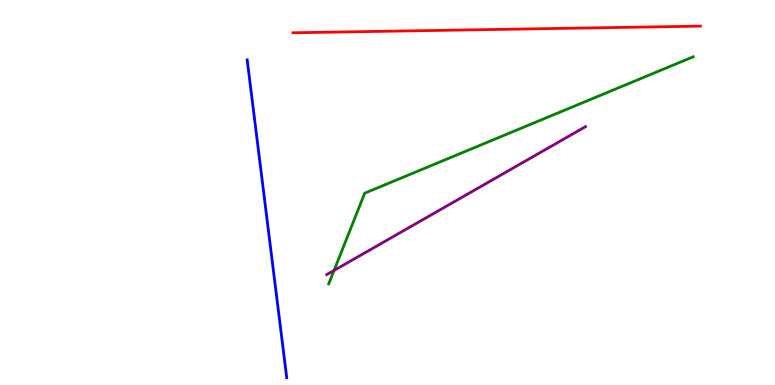[{'lines': ['blue', 'red'], 'intersections': []}, {'lines': ['green', 'red'], 'intersections': []}, {'lines': ['purple', 'red'], 'intersections': []}, {'lines': ['blue', 'green'], 'intersections': []}, {'lines': ['blue', 'purple'], 'intersections': []}, {'lines': ['green', 'purple'], 'intersections': [{'x': 4.31, 'y': 2.98}]}]